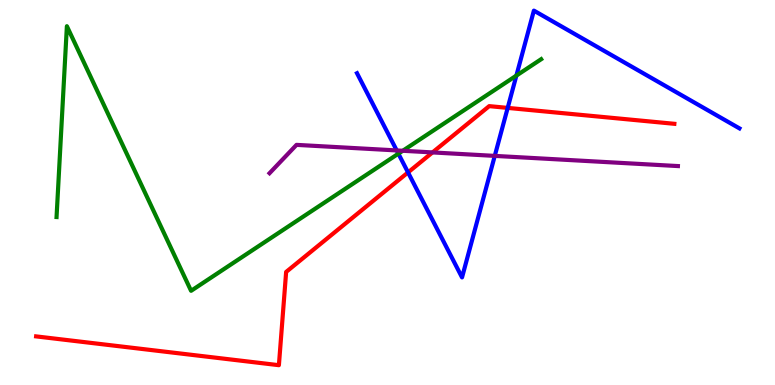[{'lines': ['blue', 'red'], 'intersections': [{'x': 5.26, 'y': 5.52}, {'x': 6.55, 'y': 7.2}]}, {'lines': ['green', 'red'], 'intersections': []}, {'lines': ['purple', 'red'], 'intersections': [{'x': 5.58, 'y': 6.04}]}, {'lines': ['blue', 'green'], 'intersections': [{'x': 5.14, 'y': 6.01}, {'x': 6.66, 'y': 8.04}]}, {'lines': ['blue', 'purple'], 'intersections': [{'x': 5.12, 'y': 6.09}, {'x': 6.38, 'y': 5.95}]}, {'lines': ['green', 'purple'], 'intersections': [{'x': 5.2, 'y': 6.08}]}]